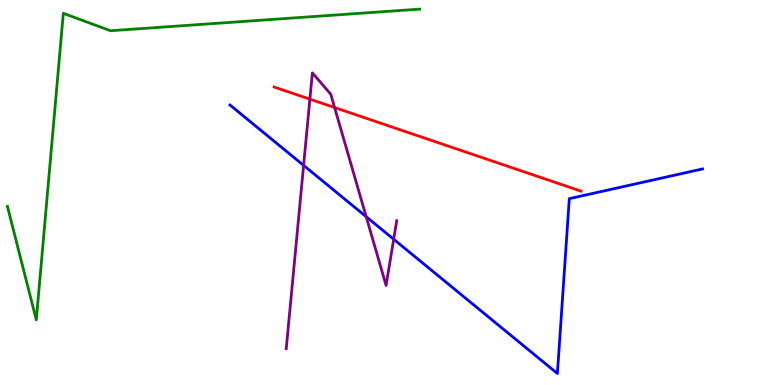[{'lines': ['blue', 'red'], 'intersections': []}, {'lines': ['green', 'red'], 'intersections': []}, {'lines': ['purple', 'red'], 'intersections': [{'x': 4.0, 'y': 7.42}, {'x': 4.32, 'y': 7.21}]}, {'lines': ['blue', 'green'], 'intersections': []}, {'lines': ['blue', 'purple'], 'intersections': [{'x': 3.92, 'y': 5.7}, {'x': 4.73, 'y': 4.37}, {'x': 5.08, 'y': 3.79}]}, {'lines': ['green', 'purple'], 'intersections': []}]